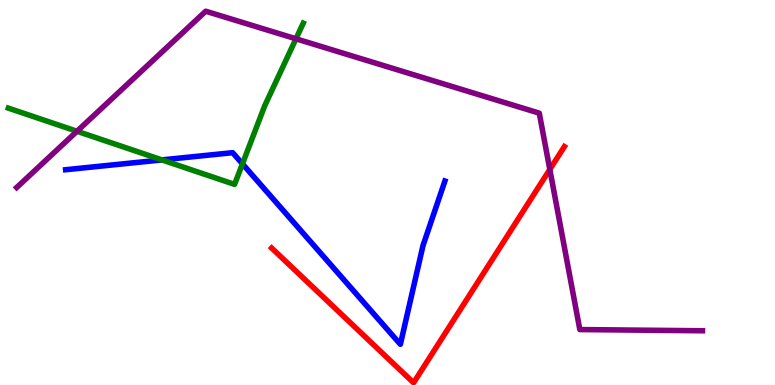[{'lines': ['blue', 'red'], 'intersections': []}, {'lines': ['green', 'red'], 'intersections': []}, {'lines': ['purple', 'red'], 'intersections': [{'x': 7.09, 'y': 5.6}]}, {'lines': ['blue', 'green'], 'intersections': [{'x': 2.09, 'y': 5.85}, {'x': 3.13, 'y': 5.74}]}, {'lines': ['blue', 'purple'], 'intersections': []}, {'lines': ['green', 'purple'], 'intersections': [{'x': 0.993, 'y': 6.59}, {'x': 3.82, 'y': 8.99}]}]